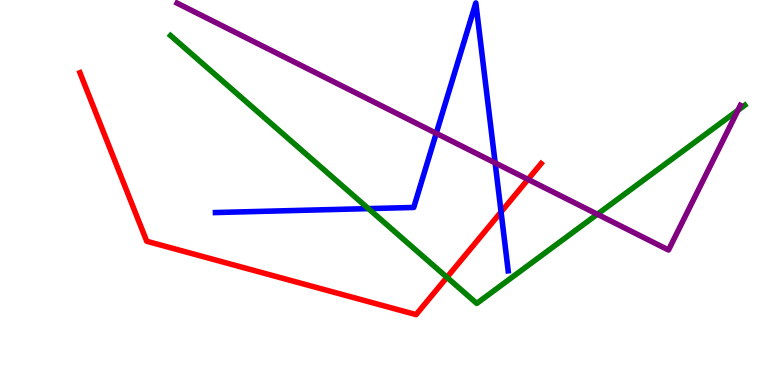[{'lines': ['blue', 'red'], 'intersections': [{'x': 6.47, 'y': 4.49}]}, {'lines': ['green', 'red'], 'intersections': [{'x': 5.77, 'y': 2.8}]}, {'lines': ['purple', 'red'], 'intersections': [{'x': 6.81, 'y': 5.34}]}, {'lines': ['blue', 'green'], 'intersections': [{'x': 4.75, 'y': 4.58}]}, {'lines': ['blue', 'purple'], 'intersections': [{'x': 5.63, 'y': 6.54}, {'x': 6.39, 'y': 5.77}]}, {'lines': ['green', 'purple'], 'intersections': [{'x': 7.71, 'y': 4.44}, {'x': 9.52, 'y': 7.13}]}]